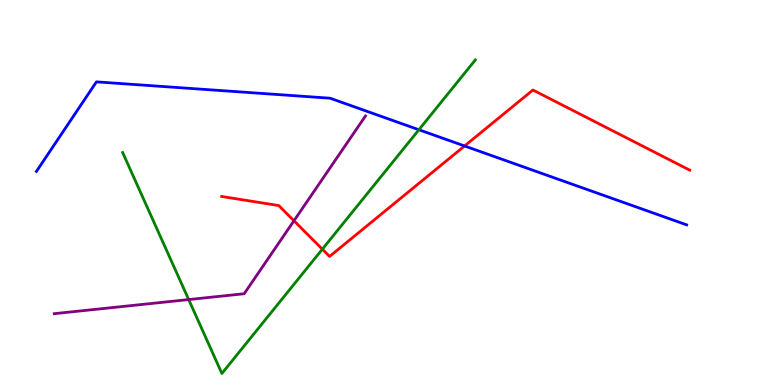[{'lines': ['blue', 'red'], 'intersections': [{'x': 5.99, 'y': 6.21}]}, {'lines': ['green', 'red'], 'intersections': [{'x': 4.16, 'y': 3.53}]}, {'lines': ['purple', 'red'], 'intersections': [{'x': 3.79, 'y': 4.27}]}, {'lines': ['blue', 'green'], 'intersections': [{'x': 5.41, 'y': 6.63}]}, {'lines': ['blue', 'purple'], 'intersections': []}, {'lines': ['green', 'purple'], 'intersections': [{'x': 2.43, 'y': 2.22}]}]